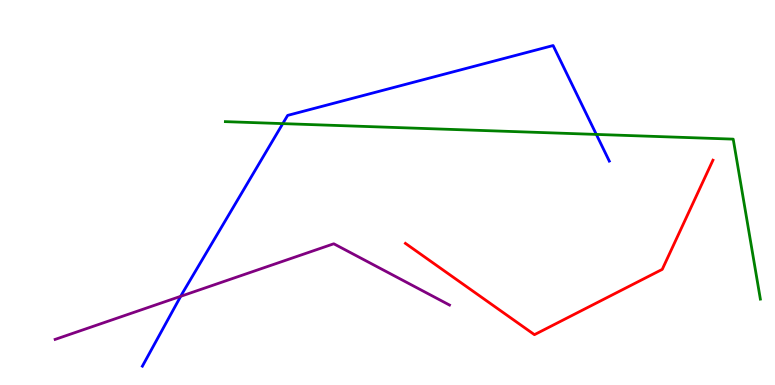[{'lines': ['blue', 'red'], 'intersections': []}, {'lines': ['green', 'red'], 'intersections': []}, {'lines': ['purple', 'red'], 'intersections': []}, {'lines': ['blue', 'green'], 'intersections': [{'x': 3.65, 'y': 6.79}, {'x': 7.69, 'y': 6.51}]}, {'lines': ['blue', 'purple'], 'intersections': [{'x': 2.33, 'y': 2.3}]}, {'lines': ['green', 'purple'], 'intersections': []}]